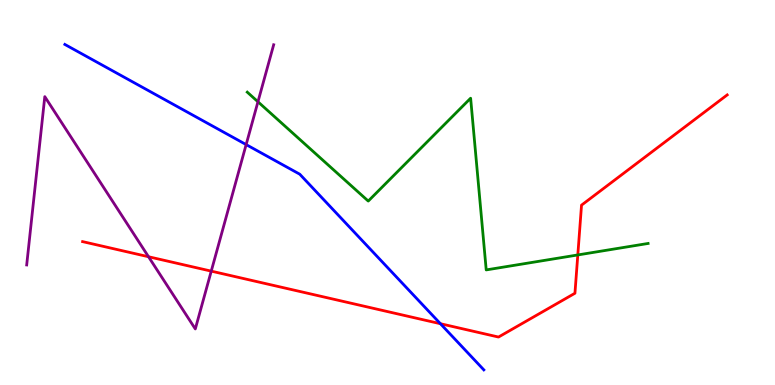[{'lines': ['blue', 'red'], 'intersections': [{'x': 5.68, 'y': 1.59}]}, {'lines': ['green', 'red'], 'intersections': [{'x': 7.46, 'y': 3.38}]}, {'lines': ['purple', 'red'], 'intersections': [{'x': 1.92, 'y': 3.33}, {'x': 2.73, 'y': 2.96}]}, {'lines': ['blue', 'green'], 'intersections': []}, {'lines': ['blue', 'purple'], 'intersections': [{'x': 3.18, 'y': 6.24}]}, {'lines': ['green', 'purple'], 'intersections': [{'x': 3.33, 'y': 7.36}]}]